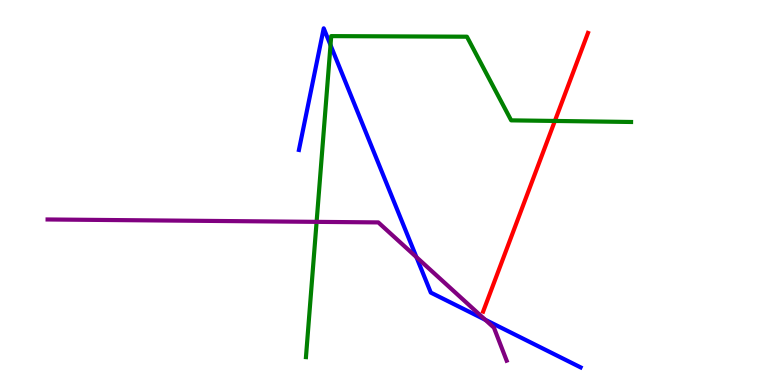[{'lines': ['blue', 'red'], 'intersections': []}, {'lines': ['green', 'red'], 'intersections': [{'x': 7.16, 'y': 6.86}]}, {'lines': ['purple', 'red'], 'intersections': []}, {'lines': ['blue', 'green'], 'intersections': [{'x': 4.26, 'y': 8.83}]}, {'lines': ['blue', 'purple'], 'intersections': [{'x': 5.37, 'y': 3.32}, {'x': 6.26, 'y': 1.69}]}, {'lines': ['green', 'purple'], 'intersections': [{'x': 4.09, 'y': 4.24}]}]